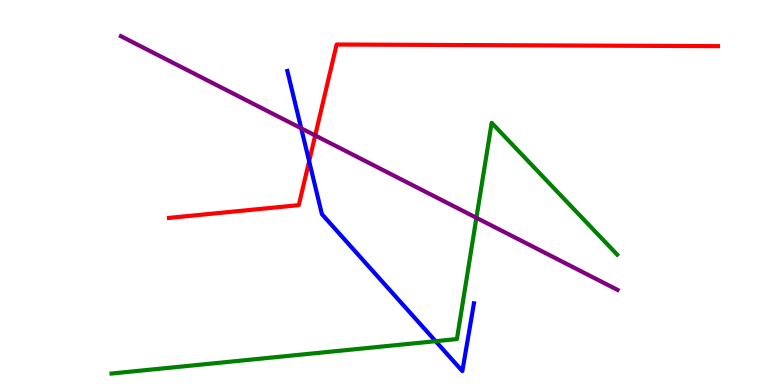[{'lines': ['blue', 'red'], 'intersections': [{'x': 3.99, 'y': 5.81}]}, {'lines': ['green', 'red'], 'intersections': []}, {'lines': ['purple', 'red'], 'intersections': [{'x': 4.07, 'y': 6.48}]}, {'lines': ['blue', 'green'], 'intersections': [{'x': 5.62, 'y': 1.14}]}, {'lines': ['blue', 'purple'], 'intersections': [{'x': 3.89, 'y': 6.67}]}, {'lines': ['green', 'purple'], 'intersections': [{'x': 6.15, 'y': 4.34}]}]